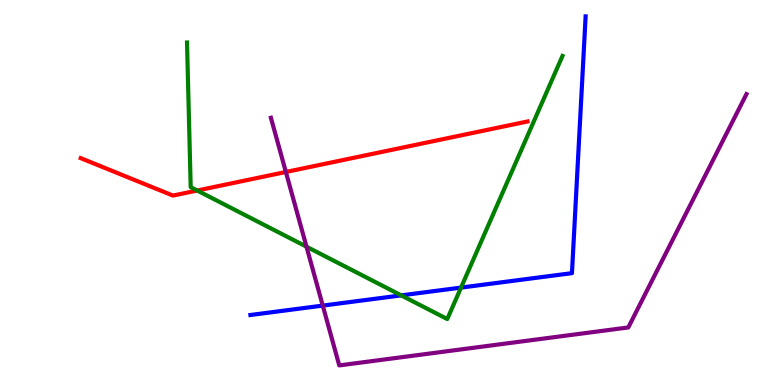[{'lines': ['blue', 'red'], 'intersections': []}, {'lines': ['green', 'red'], 'intersections': [{'x': 2.54, 'y': 5.05}]}, {'lines': ['purple', 'red'], 'intersections': [{'x': 3.69, 'y': 5.53}]}, {'lines': ['blue', 'green'], 'intersections': [{'x': 5.18, 'y': 2.33}, {'x': 5.95, 'y': 2.53}]}, {'lines': ['blue', 'purple'], 'intersections': [{'x': 4.16, 'y': 2.06}]}, {'lines': ['green', 'purple'], 'intersections': [{'x': 3.95, 'y': 3.59}]}]